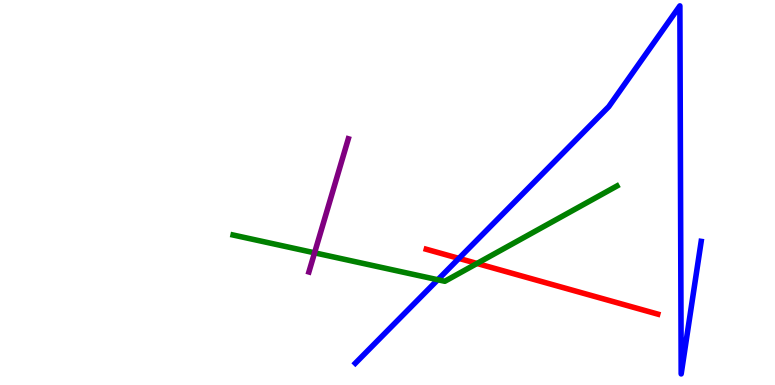[{'lines': ['blue', 'red'], 'intersections': [{'x': 5.92, 'y': 3.29}]}, {'lines': ['green', 'red'], 'intersections': [{'x': 6.15, 'y': 3.16}]}, {'lines': ['purple', 'red'], 'intersections': []}, {'lines': ['blue', 'green'], 'intersections': [{'x': 5.65, 'y': 2.73}]}, {'lines': ['blue', 'purple'], 'intersections': []}, {'lines': ['green', 'purple'], 'intersections': [{'x': 4.06, 'y': 3.43}]}]